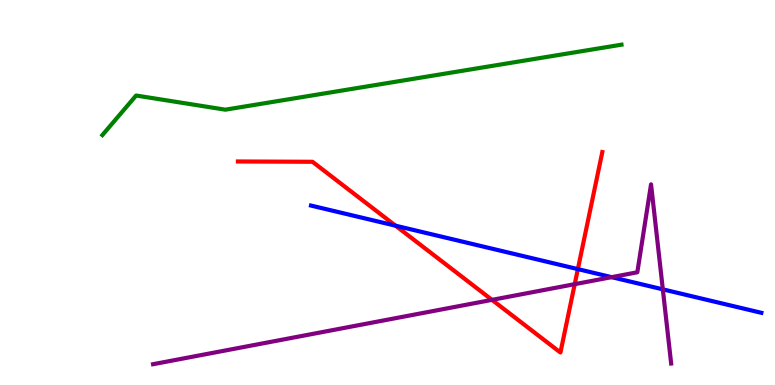[{'lines': ['blue', 'red'], 'intersections': [{'x': 5.1, 'y': 4.14}, {'x': 7.46, 'y': 3.01}]}, {'lines': ['green', 'red'], 'intersections': []}, {'lines': ['purple', 'red'], 'intersections': [{'x': 6.35, 'y': 2.21}, {'x': 7.42, 'y': 2.62}]}, {'lines': ['blue', 'green'], 'intersections': []}, {'lines': ['blue', 'purple'], 'intersections': [{'x': 7.89, 'y': 2.8}, {'x': 8.55, 'y': 2.48}]}, {'lines': ['green', 'purple'], 'intersections': []}]